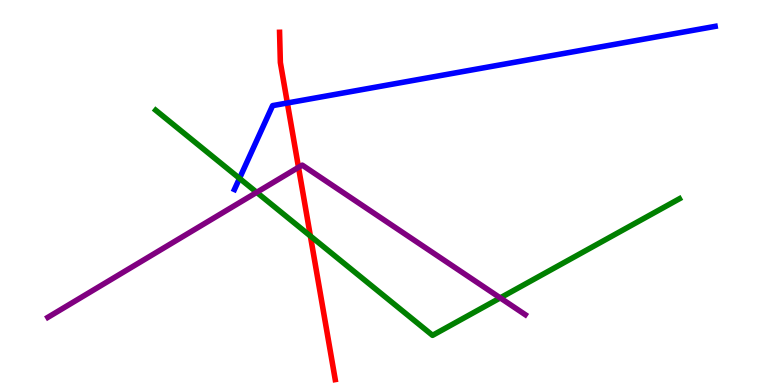[{'lines': ['blue', 'red'], 'intersections': [{'x': 3.71, 'y': 7.33}]}, {'lines': ['green', 'red'], 'intersections': [{'x': 4.0, 'y': 3.87}]}, {'lines': ['purple', 'red'], 'intersections': [{'x': 3.85, 'y': 5.65}]}, {'lines': ['blue', 'green'], 'intersections': [{'x': 3.09, 'y': 5.37}]}, {'lines': ['blue', 'purple'], 'intersections': []}, {'lines': ['green', 'purple'], 'intersections': [{'x': 3.31, 'y': 5.0}, {'x': 6.45, 'y': 2.26}]}]